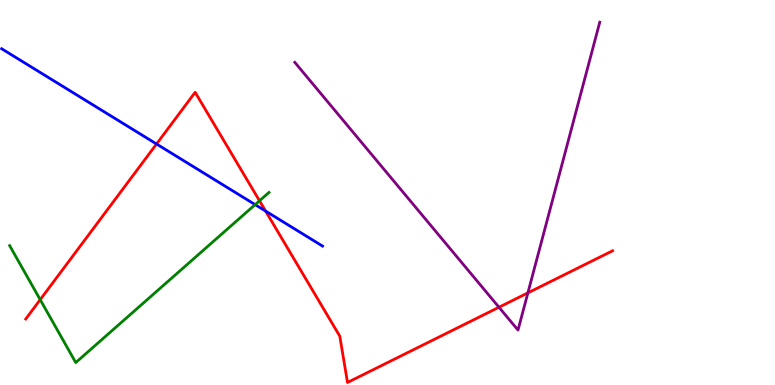[{'lines': ['blue', 'red'], 'intersections': [{'x': 2.02, 'y': 6.26}, {'x': 3.43, 'y': 4.52}]}, {'lines': ['green', 'red'], 'intersections': [{'x': 0.519, 'y': 2.22}, {'x': 3.35, 'y': 4.78}]}, {'lines': ['purple', 'red'], 'intersections': [{'x': 6.44, 'y': 2.02}, {'x': 6.81, 'y': 2.39}]}, {'lines': ['blue', 'green'], 'intersections': [{'x': 3.29, 'y': 4.68}]}, {'lines': ['blue', 'purple'], 'intersections': []}, {'lines': ['green', 'purple'], 'intersections': []}]